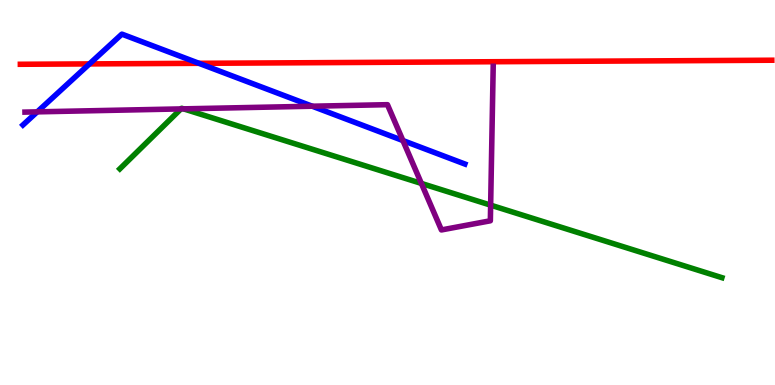[{'lines': ['blue', 'red'], 'intersections': [{'x': 1.15, 'y': 8.34}, {'x': 2.57, 'y': 8.36}]}, {'lines': ['green', 'red'], 'intersections': []}, {'lines': ['purple', 'red'], 'intersections': []}, {'lines': ['blue', 'green'], 'intersections': []}, {'lines': ['blue', 'purple'], 'intersections': [{'x': 0.481, 'y': 7.09}, {'x': 4.03, 'y': 7.24}, {'x': 5.2, 'y': 6.35}]}, {'lines': ['green', 'purple'], 'intersections': [{'x': 2.33, 'y': 7.17}, {'x': 2.37, 'y': 7.17}, {'x': 5.44, 'y': 5.24}, {'x': 6.33, 'y': 4.67}]}]